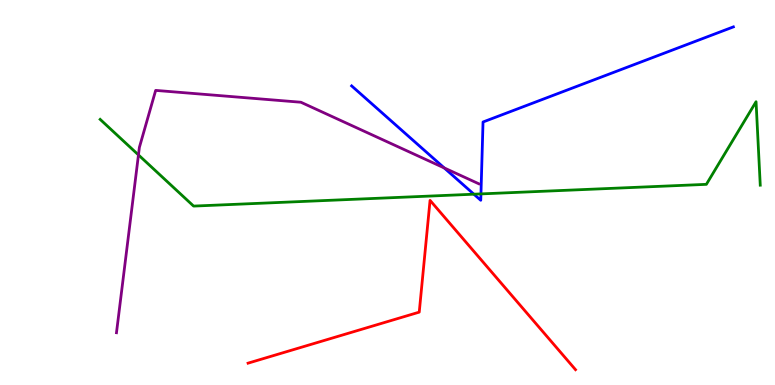[{'lines': ['blue', 'red'], 'intersections': []}, {'lines': ['green', 'red'], 'intersections': []}, {'lines': ['purple', 'red'], 'intersections': []}, {'lines': ['blue', 'green'], 'intersections': [{'x': 6.11, 'y': 4.96}, {'x': 6.21, 'y': 4.96}]}, {'lines': ['blue', 'purple'], 'intersections': [{'x': 5.73, 'y': 5.64}]}, {'lines': ['green', 'purple'], 'intersections': [{'x': 1.79, 'y': 5.98}]}]